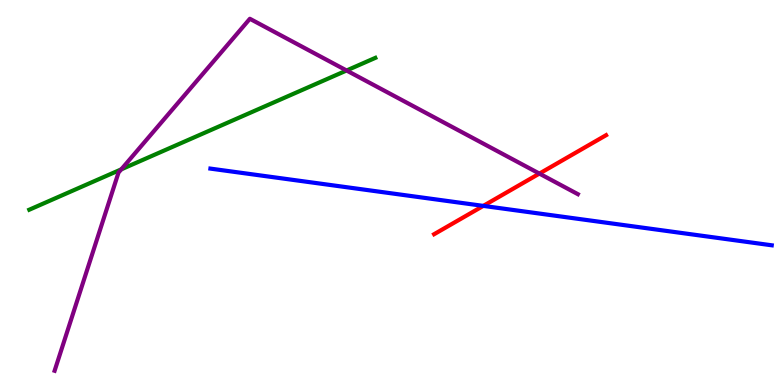[{'lines': ['blue', 'red'], 'intersections': [{'x': 6.24, 'y': 4.65}]}, {'lines': ['green', 'red'], 'intersections': []}, {'lines': ['purple', 'red'], 'intersections': [{'x': 6.96, 'y': 5.49}]}, {'lines': ['blue', 'green'], 'intersections': []}, {'lines': ['blue', 'purple'], 'intersections': []}, {'lines': ['green', 'purple'], 'intersections': [{'x': 1.56, 'y': 5.6}, {'x': 4.47, 'y': 8.17}]}]